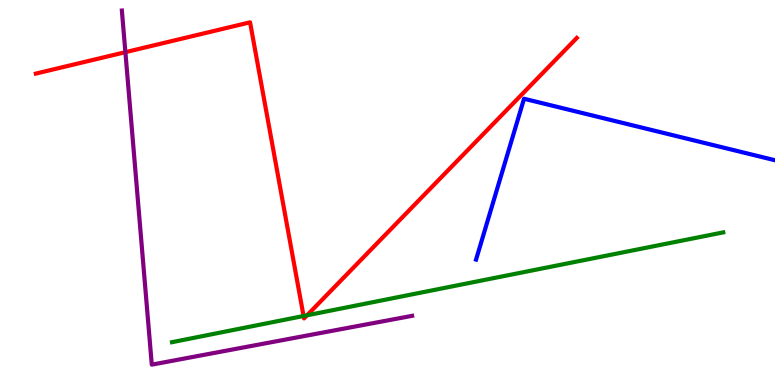[{'lines': ['blue', 'red'], 'intersections': []}, {'lines': ['green', 'red'], 'intersections': [{'x': 3.92, 'y': 1.79}, {'x': 3.96, 'y': 1.81}]}, {'lines': ['purple', 'red'], 'intersections': [{'x': 1.62, 'y': 8.65}]}, {'lines': ['blue', 'green'], 'intersections': []}, {'lines': ['blue', 'purple'], 'intersections': []}, {'lines': ['green', 'purple'], 'intersections': []}]